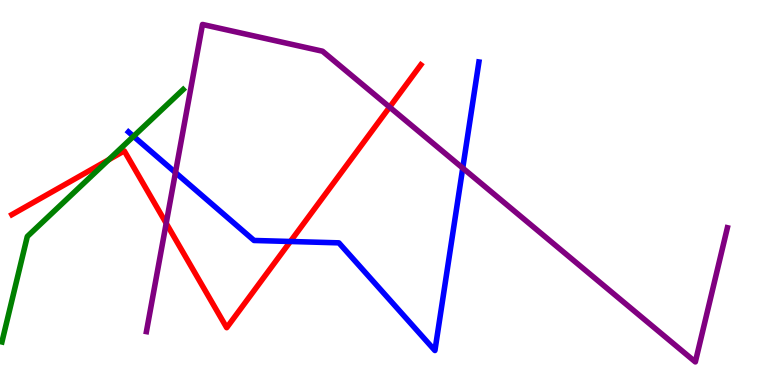[{'lines': ['blue', 'red'], 'intersections': [{'x': 3.75, 'y': 3.73}]}, {'lines': ['green', 'red'], 'intersections': [{'x': 1.4, 'y': 5.85}]}, {'lines': ['purple', 'red'], 'intersections': [{'x': 2.14, 'y': 4.2}, {'x': 5.03, 'y': 7.22}]}, {'lines': ['blue', 'green'], 'intersections': [{'x': 1.72, 'y': 6.46}]}, {'lines': ['blue', 'purple'], 'intersections': [{'x': 2.26, 'y': 5.52}, {'x': 5.97, 'y': 5.63}]}, {'lines': ['green', 'purple'], 'intersections': []}]